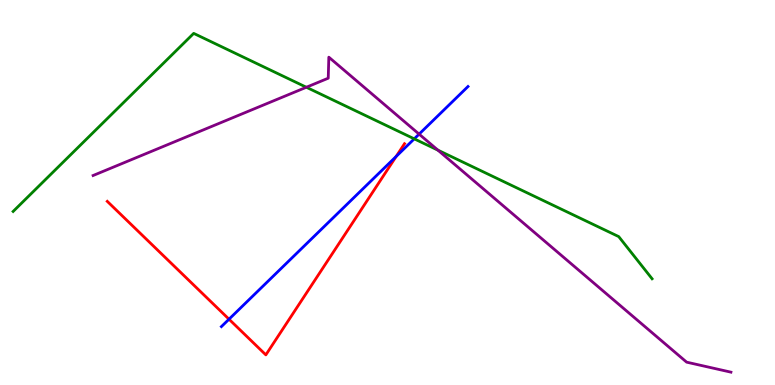[{'lines': ['blue', 'red'], 'intersections': [{'x': 2.95, 'y': 1.71}, {'x': 5.11, 'y': 5.93}]}, {'lines': ['green', 'red'], 'intersections': []}, {'lines': ['purple', 'red'], 'intersections': []}, {'lines': ['blue', 'green'], 'intersections': [{'x': 5.35, 'y': 6.39}]}, {'lines': ['blue', 'purple'], 'intersections': [{'x': 5.41, 'y': 6.52}]}, {'lines': ['green', 'purple'], 'intersections': [{'x': 3.95, 'y': 7.73}, {'x': 5.65, 'y': 6.1}]}]